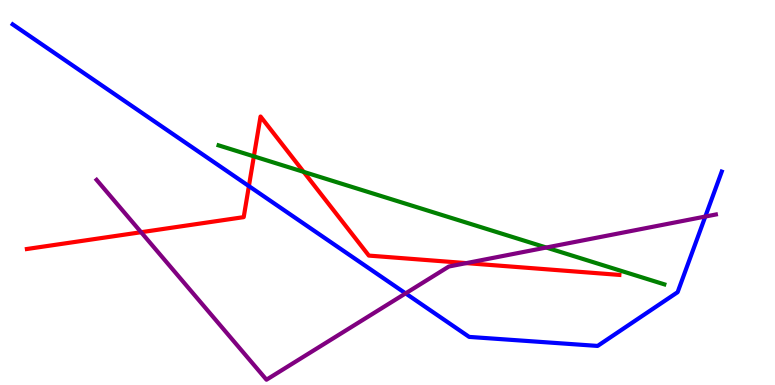[{'lines': ['blue', 'red'], 'intersections': [{'x': 3.21, 'y': 5.17}]}, {'lines': ['green', 'red'], 'intersections': [{'x': 3.28, 'y': 5.94}, {'x': 3.92, 'y': 5.54}]}, {'lines': ['purple', 'red'], 'intersections': [{'x': 1.82, 'y': 3.97}, {'x': 6.02, 'y': 3.17}]}, {'lines': ['blue', 'green'], 'intersections': []}, {'lines': ['blue', 'purple'], 'intersections': [{'x': 5.23, 'y': 2.38}, {'x': 9.1, 'y': 4.38}]}, {'lines': ['green', 'purple'], 'intersections': [{'x': 7.05, 'y': 3.57}]}]